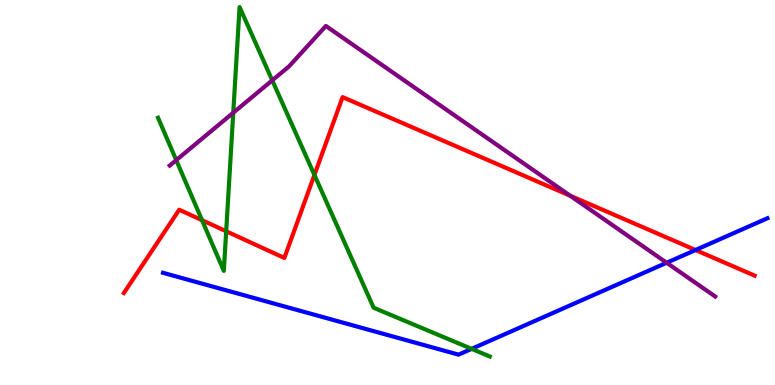[{'lines': ['blue', 'red'], 'intersections': [{'x': 8.97, 'y': 3.51}]}, {'lines': ['green', 'red'], 'intersections': [{'x': 2.61, 'y': 4.28}, {'x': 2.92, 'y': 3.99}, {'x': 4.06, 'y': 5.46}]}, {'lines': ['purple', 'red'], 'intersections': [{'x': 7.36, 'y': 4.92}]}, {'lines': ['blue', 'green'], 'intersections': [{'x': 6.09, 'y': 0.939}]}, {'lines': ['blue', 'purple'], 'intersections': [{'x': 8.6, 'y': 3.18}]}, {'lines': ['green', 'purple'], 'intersections': [{'x': 2.27, 'y': 5.84}, {'x': 3.01, 'y': 7.07}, {'x': 3.51, 'y': 7.91}]}]